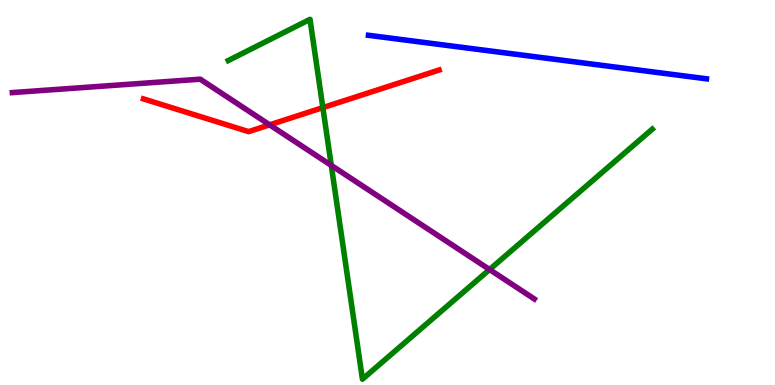[{'lines': ['blue', 'red'], 'intersections': []}, {'lines': ['green', 'red'], 'intersections': [{'x': 4.17, 'y': 7.2}]}, {'lines': ['purple', 'red'], 'intersections': [{'x': 3.48, 'y': 6.76}]}, {'lines': ['blue', 'green'], 'intersections': []}, {'lines': ['blue', 'purple'], 'intersections': []}, {'lines': ['green', 'purple'], 'intersections': [{'x': 4.27, 'y': 5.7}, {'x': 6.32, 'y': 3.0}]}]